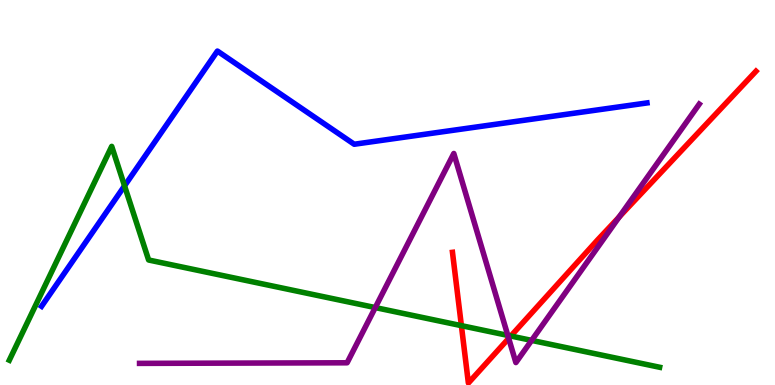[{'lines': ['blue', 'red'], 'intersections': []}, {'lines': ['green', 'red'], 'intersections': [{'x': 5.95, 'y': 1.54}, {'x': 6.59, 'y': 1.27}]}, {'lines': ['purple', 'red'], 'intersections': [{'x': 6.56, 'y': 1.21}, {'x': 7.99, 'y': 4.37}]}, {'lines': ['blue', 'green'], 'intersections': [{'x': 1.61, 'y': 5.17}]}, {'lines': ['blue', 'purple'], 'intersections': []}, {'lines': ['green', 'purple'], 'intersections': [{'x': 4.84, 'y': 2.01}, {'x': 6.55, 'y': 1.29}, {'x': 6.86, 'y': 1.16}]}]